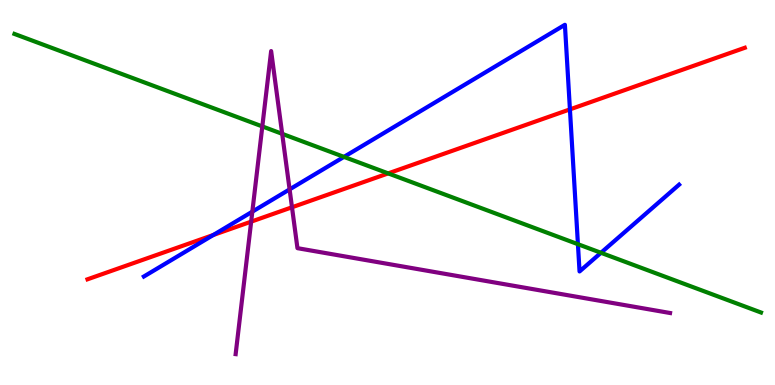[{'lines': ['blue', 'red'], 'intersections': [{'x': 2.75, 'y': 3.9}, {'x': 7.35, 'y': 7.16}]}, {'lines': ['green', 'red'], 'intersections': [{'x': 5.01, 'y': 5.5}]}, {'lines': ['purple', 'red'], 'intersections': [{'x': 3.24, 'y': 4.24}, {'x': 3.77, 'y': 4.62}]}, {'lines': ['blue', 'green'], 'intersections': [{'x': 4.44, 'y': 5.93}, {'x': 7.46, 'y': 3.66}, {'x': 7.75, 'y': 3.43}]}, {'lines': ['blue', 'purple'], 'intersections': [{'x': 3.26, 'y': 4.5}, {'x': 3.74, 'y': 5.08}]}, {'lines': ['green', 'purple'], 'intersections': [{'x': 3.38, 'y': 6.72}, {'x': 3.64, 'y': 6.52}]}]